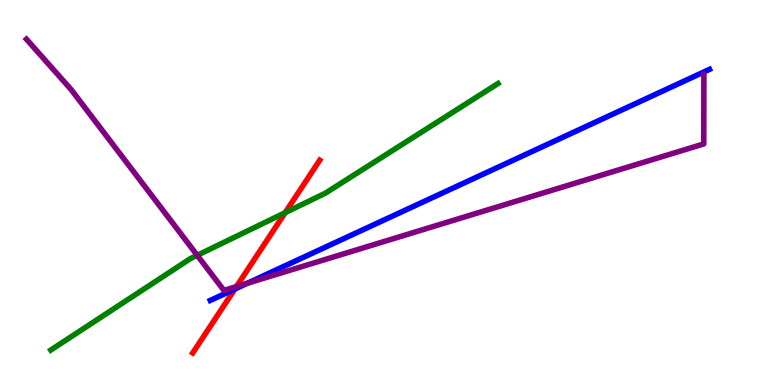[{'lines': ['blue', 'red'], 'intersections': [{'x': 3.03, 'y': 2.49}]}, {'lines': ['green', 'red'], 'intersections': [{'x': 3.68, 'y': 4.48}]}, {'lines': ['purple', 'red'], 'intersections': [{'x': 3.05, 'y': 2.56}]}, {'lines': ['blue', 'green'], 'intersections': []}, {'lines': ['blue', 'purple'], 'intersections': [{'x': 3.19, 'y': 2.64}]}, {'lines': ['green', 'purple'], 'intersections': [{'x': 2.54, 'y': 3.37}]}]